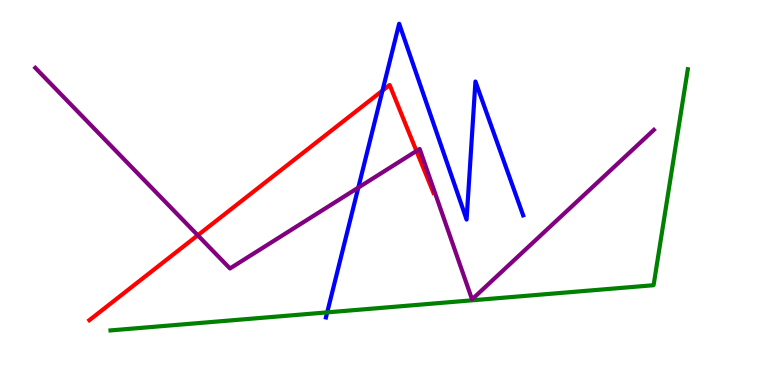[{'lines': ['blue', 'red'], 'intersections': [{'x': 4.94, 'y': 7.65}]}, {'lines': ['green', 'red'], 'intersections': []}, {'lines': ['purple', 'red'], 'intersections': [{'x': 2.55, 'y': 3.89}, {'x': 5.37, 'y': 6.08}]}, {'lines': ['blue', 'green'], 'intersections': [{'x': 4.22, 'y': 1.89}]}, {'lines': ['blue', 'purple'], 'intersections': [{'x': 4.62, 'y': 5.13}]}, {'lines': ['green', 'purple'], 'intersections': []}]